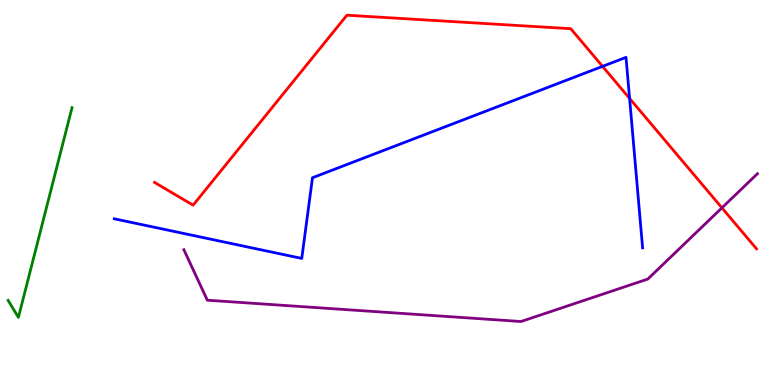[{'lines': ['blue', 'red'], 'intersections': [{'x': 7.77, 'y': 8.28}, {'x': 8.12, 'y': 7.44}]}, {'lines': ['green', 'red'], 'intersections': []}, {'lines': ['purple', 'red'], 'intersections': [{'x': 9.32, 'y': 4.6}]}, {'lines': ['blue', 'green'], 'intersections': []}, {'lines': ['blue', 'purple'], 'intersections': []}, {'lines': ['green', 'purple'], 'intersections': []}]